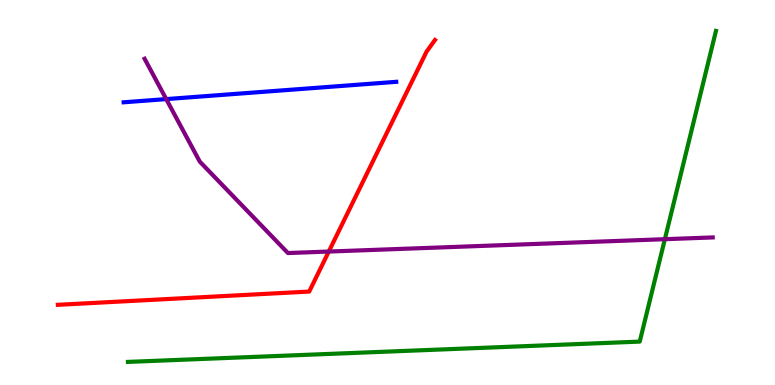[{'lines': ['blue', 'red'], 'intersections': []}, {'lines': ['green', 'red'], 'intersections': []}, {'lines': ['purple', 'red'], 'intersections': [{'x': 4.24, 'y': 3.47}]}, {'lines': ['blue', 'green'], 'intersections': []}, {'lines': ['blue', 'purple'], 'intersections': [{'x': 2.14, 'y': 7.43}]}, {'lines': ['green', 'purple'], 'intersections': [{'x': 8.58, 'y': 3.79}]}]